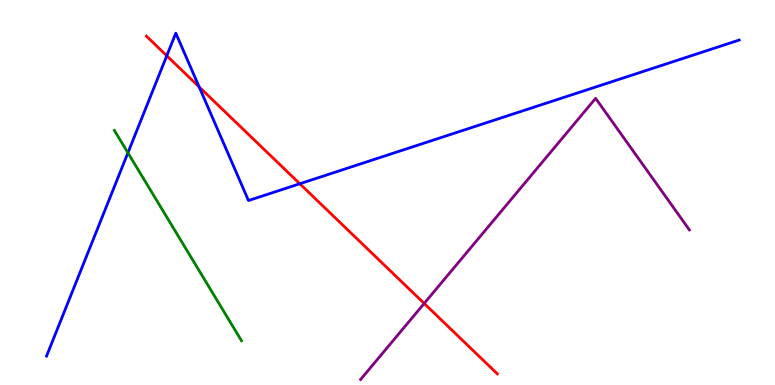[{'lines': ['blue', 'red'], 'intersections': [{'x': 2.15, 'y': 8.55}, {'x': 2.57, 'y': 7.74}, {'x': 3.87, 'y': 5.23}]}, {'lines': ['green', 'red'], 'intersections': []}, {'lines': ['purple', 'red'], 'intersections': [{'x': 5.47, 'y': 2.12}]}, {'lines': ['blue', 'green'], 'intersections': [{'x': 1.65, 'y': 6.03}]}, {'lines': ['blue', 'purple'], 'intersections': []}, {'lines': ['green', 'purple'], 'intersections': []}]